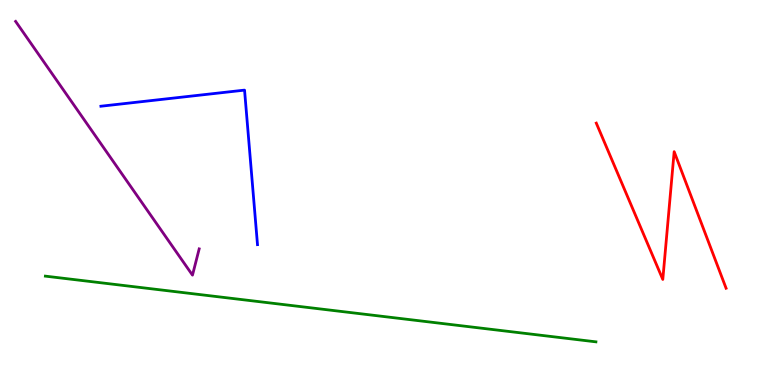[{'lines': ['blue', 'red'], 'intersections': []}, {'lines': ['green', 'red'], 'intersections': []}, {'lines': ['purple', 'red'], 'intersections': []}, {'lines': ['blue', 'green'], 'intersections': []}, {'lines': ['blue', 'purple'], 'intersections': []}, {'lines': ['green', 'purple'], 'intersections': []}]